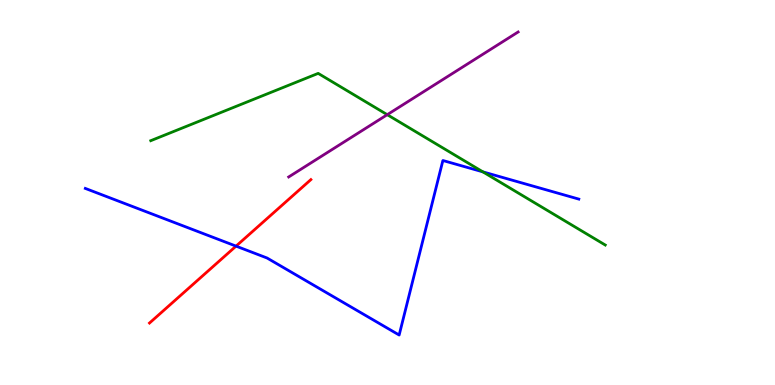[{'lines': ['blue', 'red'], 'intersections': [{'x': 3.05, 'y': 3.61}]}, {'lines': ['green', 'red'], 'intersections': []}, {'lines': ['purple', 'red'], 'intersections': []}, {'lines': ['blue', 'green'], 'intersections': [{'x': 6.23, 'y': 5.54}]}, {'lines': ['blue', 'purple'], 'intersections': []}, {'lines': ['green', 'purple'], 'intersections': [{'x': 5.0, 'y': 7.02}]}]